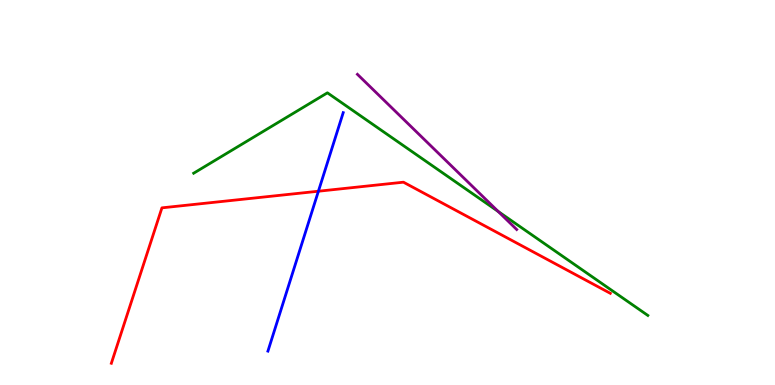[{'lines': ['blue', 'red'], 'intersections': [{'x': 4.11, 'y': 5.03}]}, {'lines': ['green', 'red'], 'intersections': []}, {'lines': ['purple', 'red'], 'intersections': []}, {'lines': ['blue', 'green'], 'intersections': []}, {'lines': ['blue', 'purple'], 'intersections': []}, {'lines': ['green', 'purple'], 'intersections': [{'x': 6.43, 'y': 4.51}]}]